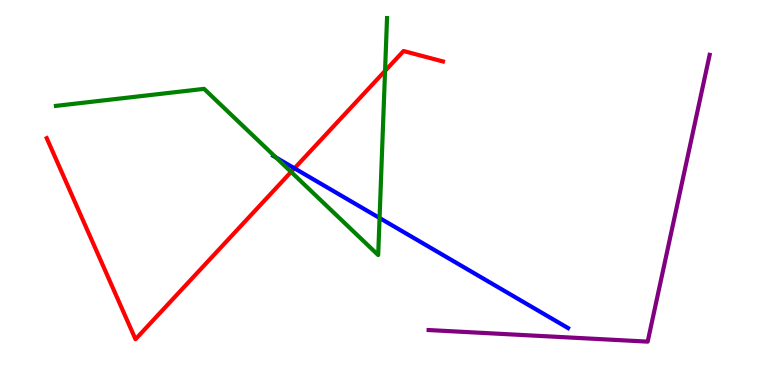[{'lines': ['blue', 'red'], 'intersections': [{'x': 3.8, 'y': 5.63}]}, {'lines': ['green', 'red'], 'intersections': [{'x': 3.76, 'y': 5.53}, {'x': 4.97, 'y': 8.16}]}, {'lines': ['purple', 'red'], 'intersections': []}, {'lines': ['blue', 'green'], 'intersections': [{'x': 3.56, 'y': 5.91}, {'x': 4.9, 'y': 4.34}]}, {'lines': ['blue', 'purple'], 'intersections': []}, {'lines': ['green', 'purple'], 'intersections': []}]